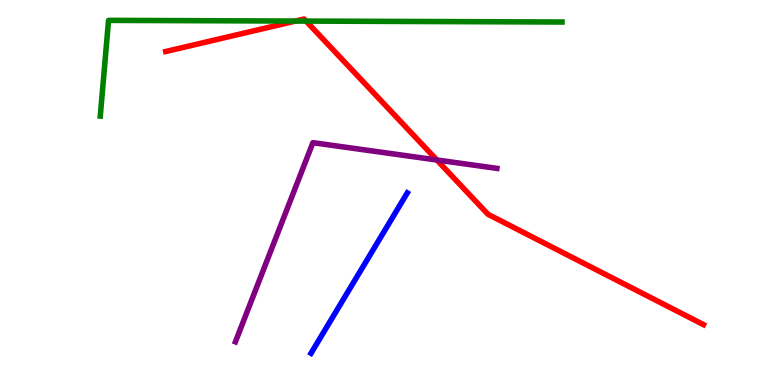[{'lines': ['blue', 'red'], 'intersections': []}, {'lines': ['green', 'red'], 'intersections': [{'x': 3.81, 'y': 9.45}, {'x': 3.95, 'y': 9.45}]}, {'lines': ['purple', 'red'], 'intersections': [{'x': 5.64, 'y': 5.84}]}, {'lines': ['blue', 'green'], 'intersections': []}, {'lines': ['blue', 'purple'], 'intersections': []}, {'lines': ['green', 'purple'], 'intersections': []}]